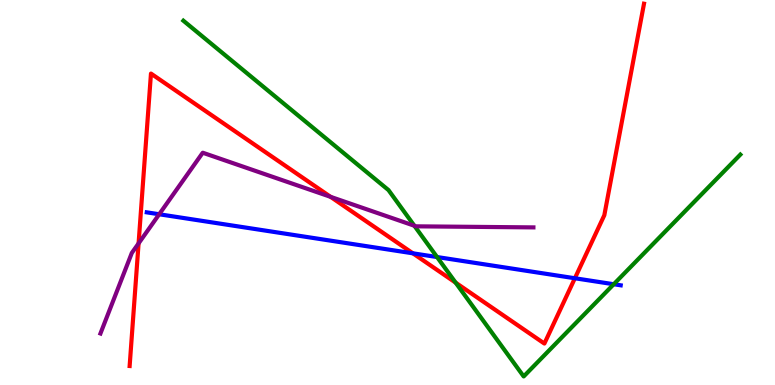[{'lines': ['blue', 'red'], 'intersections': [{'x': 5.33, 'y': 3.42}, {'x': 7.42, 'y': 2.77}]}, {'lines': ['green', 'red'], 'intersections': [{'x': 5.88, 'y': 2.66}]}, {'lines': ['purple', 'red'], 'intersections': [{'x': 1.79, 'y': 3.68}, {'x': 4.27, 'y': 4.89}]}, {'lines': ['blue', 'green'], 'intersections': [{'x': 5.64, 'y': 3.32}, {'x': 7.92, 'y': 2.62}]}, {'lines': ['blue', 'purple'], 'intersections': [{'x': 2.05, 'y': 4.43}]}, {'lines': ['green', 'purple'], 'intersections': [{'x': 5.35, 'y': 4.14}]}]